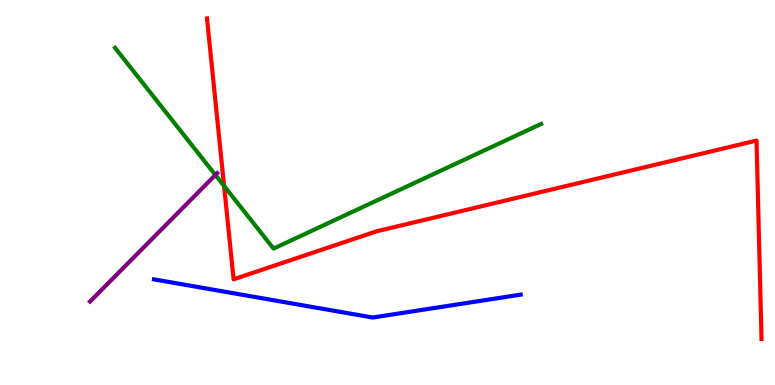[{'lines': ['blue', 'red'], 'intersections': []}, {'lines': ['green', 'red'], 'intersections': [{'x': 2.89, 'y': 5.17}]}, {'lines': ['purple', 'red'], 'intersections': []}, {'lines': ['blue', 'green'], 'intersections': []}, {'lines': ['blue', 'purple'], 'intersections': []}, {'lines': ['green', 'purple'], 'intersections': [{'x': 2.78, 'y': 5.46}]}]